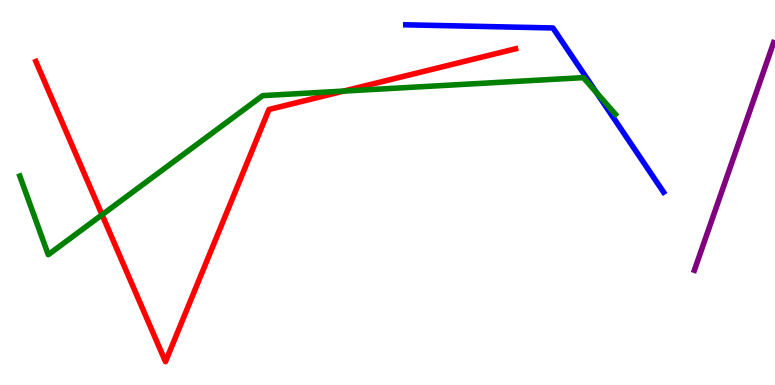[{'lines': ['blue', 'red'], 'intersections': []}, {'lines': ['green', 'red'], 'intersections': [{'x': 1.32, 'y': 4.42}, {'x': 4.44, 'y': 7.63}]}, {'lines': ['purple', 'red'], 'intersections': []}, {'lines': ['blue', 'green'], 'intersections': [{'x': 7.7, 'y': 7.59}]}, {'lines': ['blue', 'purple'], 'intersections': []}, {'lines': ['green', 'purple'], 'intersections': []}]